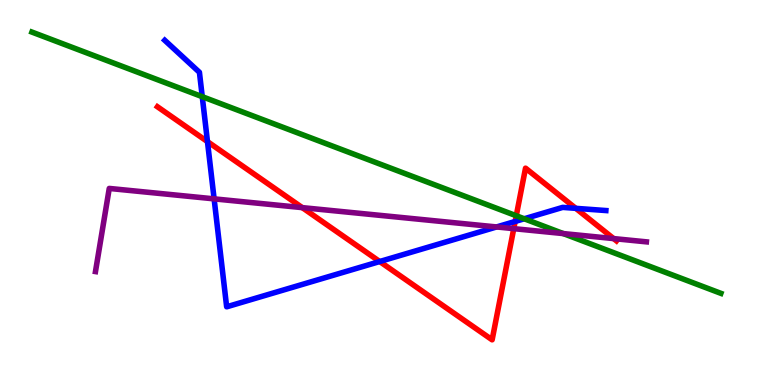[{'lines': ['blue', 'red'], 'intersections': [{'x': 2.68, 'y': 6.32}, {'x': 4.9, 'y': 3.21}, {'x': 6.65, 'y': 4.25}, {'x': 7.43, 'y': 4.59}]}, {'lines': ['green', 'red'], 'intersections': [{'x': 6.66, 'y': 4.4}]}, {'lines': ['purple', 'red'], 'intersections': [{'x': 3.9, 'y': 4.61}, {'x': 6.63, 'y': 4.06}, {'x': 7.92, 'y': 3.8}]}, {'lines': ['blue', 'green'], 'intersections': [{'x': 2.61, 'y': 7.49}, {'x': 6.76, 'y': 4.32}]}, {'lines': ['blue', 'purple'], 'intersections': [{'x': 2.76, 'y': 4.83}, {'x': 6.41, 'y': 4.11}]}, {'lines': ['green', 'purple'], 'intersections': [{'x': 7.27, 'y': 3.93}]}]